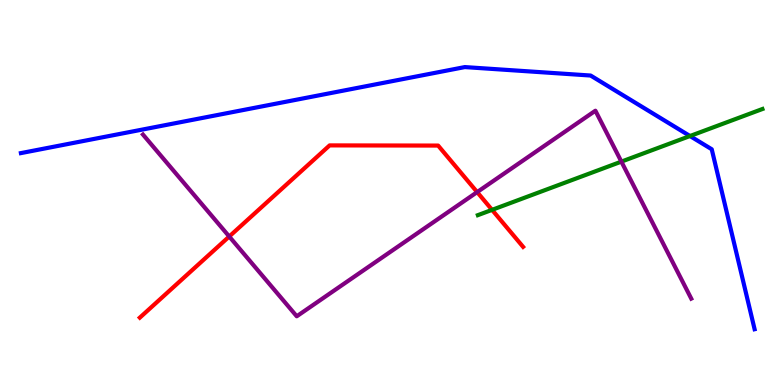[{'lines': ['blue', 'red'], 'intersections': []}, {'lines': ['green', 'red'], 'intersections': [{'x': 6.35, 'y': 4.55}]}, {'lines': ['purple', 'red'], 'intersections': [{'x': 2.96, 'y': 3.86}, {'x': 6.16, 'y': 5.01}]}, {'lines': ['blue', 'green'], 'intersections': [{'x': 8.9, 'y': 6.47}]}, {'lines': ['blue', 'purple'], 'intersections': []}, {'lines': ['green', 'purple'], 'intersections': [{'x': 8.02, 'y': 5.8}]}]